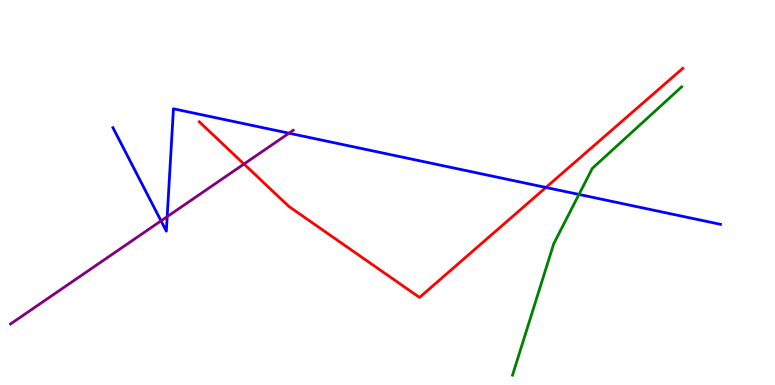[{'lines': ['blue', 'red'], 'intersections': [{'x': 7.04, 'y': 5.13}]}, {'lines': ['green', 'red'], 'intersections': []}, {'lines': ['purple', 'red'], 'intersections': [{'x': 3.15, 'y': 5.74}]}, {'lines': ['blue', 'green'], 'intersections': [{'x': 7.47, 'y': 4.95}]}, {'lines': ['blue', 'purple'], 'intersections': [{'x': 2.08, 'y': 4.26}, {'x': 2.16, 'y': 4.37}, {'x': 3.73, 'y': 6.54}]}, {'lines': ['green', 'purple'], 'intersections': []}]